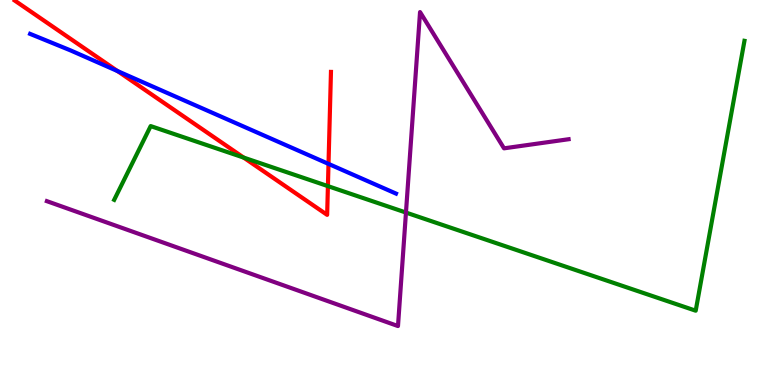[{'lines': ['blue', 'red'], 'intersections': [{'x': 1.52, 'y': 8.15}, {'x': 4.24, 'y': 5.74}]}, {'lines': ['green', 'red'], 'intersections': [{'x': 3.14, 'y': 5.91}, {'x': 4.23, 'y': 5.17}]}, {'lines': ['purple', 'red'], 'intersections': []}, {'lines': ['blue', 'green'], 'intersections': []}, {'lines': ['blue', 'purple'], 'intersections': []}, {'lines': ['green', 'purple'], 'intersections': [{'x': 5.24, 'y': 4.48}]}]